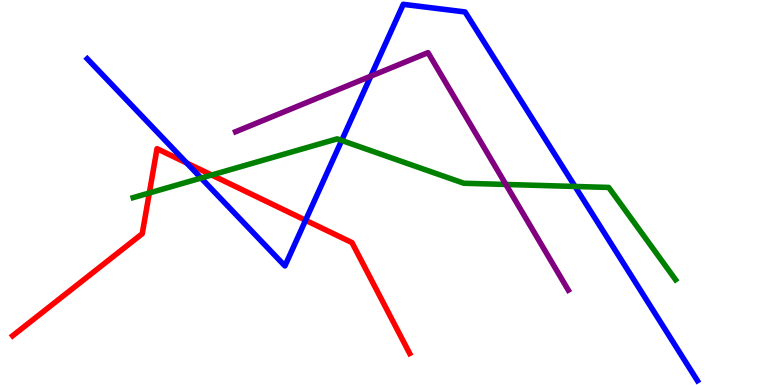[{'lines': ['blue', 'red'], 'intersections': [{'x': 2.41, 'y': 5.77}, {'x': 3.94, 'y': 4.28}]}, {'lines': ['green', 'red'], 'intersections': [{'x': 1.93, 'y': 4.99}, {'x': 2.73, 'y': 5.45}]}, {'lines': ['purple', 'red'], 'intersections': []}, {'lines': ['blue', 'green'], 'intersections': [{'x': 2.59, 'y': 5.37}, {'x': 4.41, 'y': 6.35}, {'x': 7.42, 'y': 5.16}]}, {'lines': ['blue', 'purple'], 'intersections': [{'x': 4.78, 'y': 8.02}]}, {'lines': ['green', 'purple'], 'intersections': [{'x': 6.53, 'y': 5.21}]}]